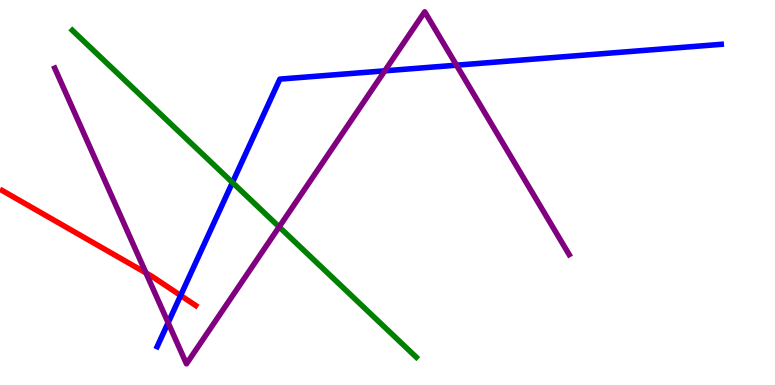[{'lines': ['blue', 'red'], 'intersections': [{'x': 2.33, 'y': 2.33}]}, {'lines': ['green', 'red'], 'intersections': []}, {'lines': ['purple', 'red'], 'intersections': [{'x': 1.88, 'y': 2.91}]}, {'lines': ['blue', 'green'], 'intersections': [{'x': 3.0, 'y': 5.26}]}, {'lines': ['blue', 'purple'], 'intersections': [{'x': 2.17, 'y': 1.62}, {'x': 4.96, 'y': 8.16}, {'x': 5.89, 'y': 8.31}]}, {'lines': ['green', 'purple'], 'intersections': [{'x': 3.6, 'y': 4.11}]}]